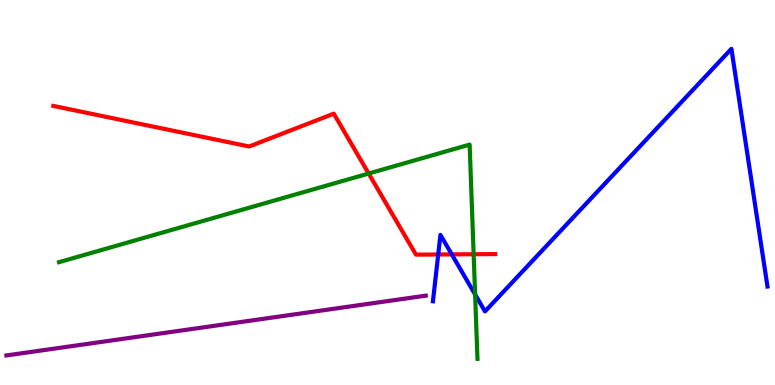[{'lines': ['blue', 'red'], 'intersections': [{'x': 5.65, 'y': 3.39}, {'x': 5.83, 'y': 3.39}]}, {'lines': ['green', 'red'], 'intersections': [{'x': 4.76, 'y': 5.49}, {'x': 6.11, 'y': 3.4}]}, {'lines': ['purple', 'red'], 'intersections': []}, {'lines': ['blue', 'green'], 'intersections': [{'x': 6.13, 'y': 2.35}]}, {'lines': ['blue', 'purple'], 'intersections': []}, {'lines': ['green', 'purple'], 'intersections': []}]